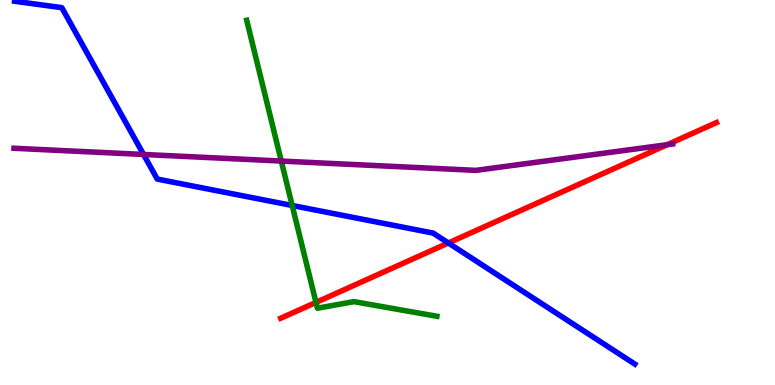[{'lines': ['blue', 'red'], 'intersections': [{'x': 5.79, 'y': 3.69}]}, {'lines': ['green', 'red'], 'intersections': [{'x': 4.08, 'y': 2.15}]}, {'lines': ['purple', 'red'], 'intersections': [{'x': 8.61, 'y': 6.24}]}, {'lines': ['blue', 'green'], 'intersections': [{'x': 3.77, 'y': 4.66}]}, {'lines': ['blue', 'purple'], 'intersections': [{'x': 1.85, 'y': 5.99}]}, {'lines': ['green', 'purple'], 'intersections': [{'x': 3.63, 'y': 5.82}]}]